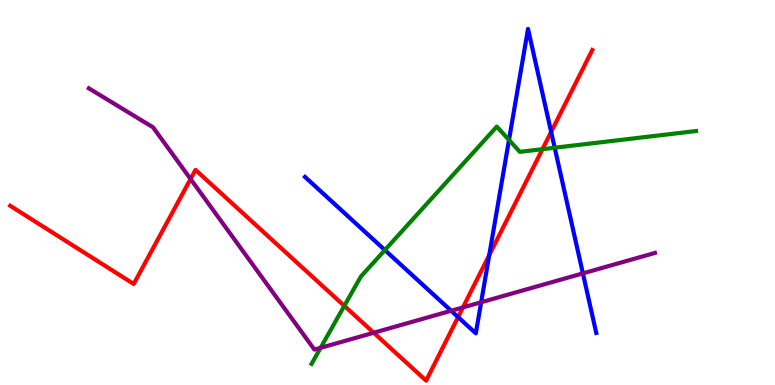[{'lines': ['blue', 'red'], 'intersections': [{'x': 5.91, 'y': 1.76}, {'x': 6.31, 'y': 3.37}, {'x': 7.11, 'y': 6.57}]}, {'lines': ['green', 'red'], 'intersections': [{'x': 4.44, 'y': 2.06}, {'x': 7.0, 'y': 6.13}]}, {'lines': ['purple', 'red'], 'intersections': [{'x': 2.46, 'y': 5.35}, {'x': 4.82, 'y': 1.36}, {'x': 5.97, 'y': 2.02}]}, {'lines': ['blue', 'green'], 'intersections': [{'x': 4.97, 'y': 3.5}, {'x': 6.57, 'y': 6.36}, {'x': 7.16, 'y': 6.16}]}, {'lines': ['blue', 'purple'], 'intersections': [{'x': 5.82, 'y': 1.93}, {'x': 6.21, 'y': 2.15}, {'x': 7.52, 'y': 2.9}]}, {'lines': ['green', 'purple'], 'intersections': [{'x': 4.14, 'y': 0.966}]}]